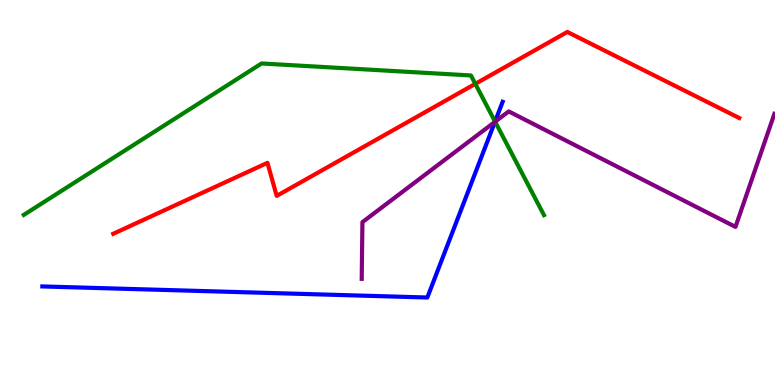[{'lines': ['blue', 'red'], 'intersections': []}, {'lines': ['green', 'red'], 'intersections': [{'x': 6.13, 'y': 7.82}]}, {'lines': ['purple', 'red'], 'intersections': []}, {'lines': ['blue', 'green'], 'intersections': [{'x': 6.39, 'y': 6.84}]}, {'lines': ['blue', 'purple'], 'intersections': [{'x': 6.39, 'y': 6.84}]}, {'lines': ['green', 'purple'], 'intersections': [{'x': 6.39, 'y': 6.84}]}]